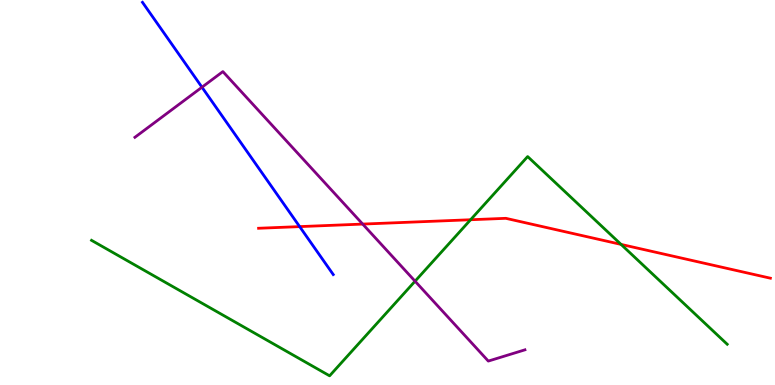[{'lines': ['blue', 'red'], 'intersections': [{'x': 3.87, 'y': 4.11}]}, {'lines': ['green', 'red'], 'intersections': [{'x': 6.07, 'y': 4.29}, {'x': 8.01, 'y': 3.65}]}, {'lines': ['purple', 'red'], 'intersections': [{'x': 4.68, 'y': 4.18}]}, {'lines': ['blue', 'green'], 'intersections': []}, {'lines': ['blue', 'purple'], 'intersections': [{'x': 2.61, 'y': 7.73}]}, {'lines': ['green', 'purple'], 'intersections': [{'x': 5.36, 'y': 2.7}]}]